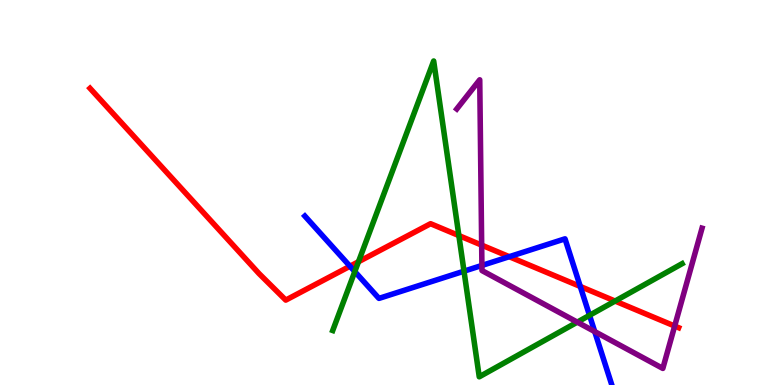[{'lines': ['blue', 'red'], 'intersections': [{'x': 4.52, 'y': 3.09}, {'x': 6.57, 'y': 3.33}, {'x': 7.49, 'y': 2.56}]}, {'lines': ['green', 'red'], 'intersections': [{'x': 4.63, 'y': 3.2}, {'x': 5.92, 'y': 3.88}, {'x': 7.94, 'y': 2.18}]}, {'lines': ['purple', 'red'], 'intersections': [{'x': 6.22, 'y': 3.63}, {'x': 8.71, 'y': 1.53}]}, {'lines': ['blue', 'green'], 'intersections': [{'x': 4.58, 'y': 2.95}, {'x': 5.99, 'y': 2.96}, {'x': 7.61, 'y': 1.81}]}, {'lines': ['blue', 'purple'], 'intersections': [{'x': 6.22, 'y': 3.11}, {'x': 7.67, 'y': 1.39}]}, {'lines': ['green', 'purple'], 'intersections': [{'x': 7.45, 'y': 1.63}]}]